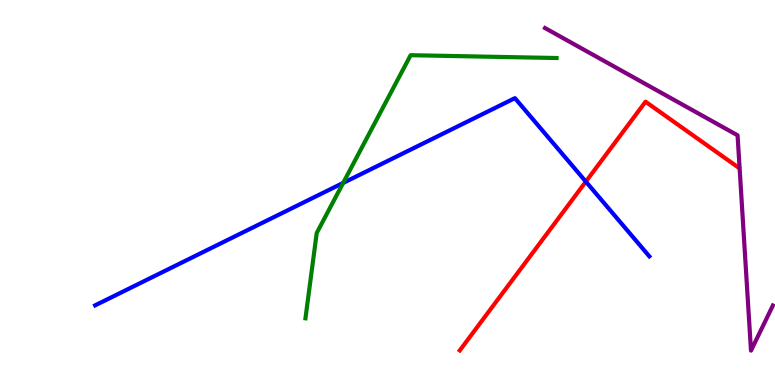[{'lines': ['blue', 'red'], 'intersections': [{'x': 7.56, 'y': 5.28}]}, {'lines': ['green', 'red'], 'intersections': []}, {'lines': ['purple', 'red'], 'intersections': []}, {'lines': ['blue', 'green'], 'intersections': [{'x': 4.43, 'y': 5.25}]}, {'lines': ['blue', 'purple'], 'intersections': []}, {'lines': ['green', 'purple'], 'intersections': []}]